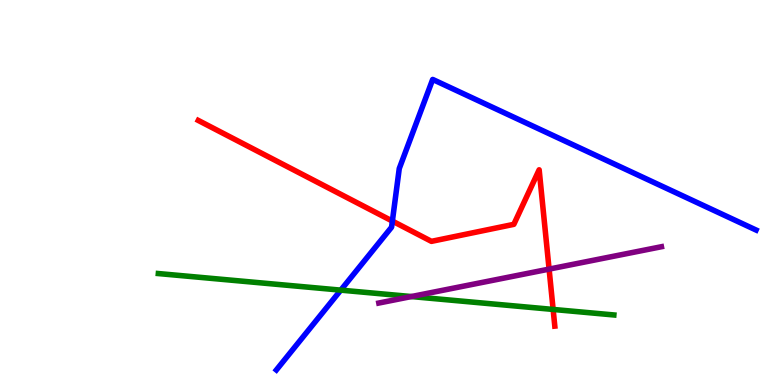[{'lines': ['blue', 'red'], 'intersections': [{'x': 5.06, 'y': 4.26}]}, {'lines': ['green', 'red'], 'intersections': [{'x': 7.14, 'y': 1.96}]}, {'lines': ['purple', 'red'], 'intersections': [{'x': 7.09, 'y': 3.01}]}, {'lines': ['blue', 'green'], 'intersections': [{'x': 4.4, 'y': 2.46}]}, {'lines': ['blue', 'purple'], 'intersections': []}, {'lines': ['green', 'purple'], 'intersections': [{'x': 5.31, 'y': 2.3}]}]